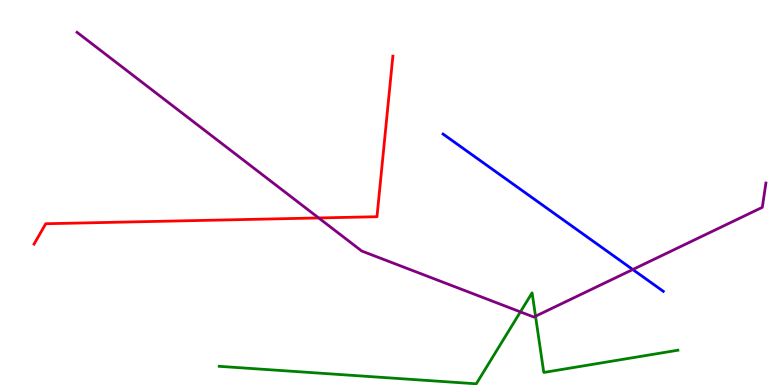[{'lines': ['blue', 'red'], 'intersections': []}, {'lines': ['green', 'red'], 'intersections': []}, {'lines': ['purple', 'red'], 'intersections': [{'x': 4.11, 'y': 4.34}]}, {'lines': ['blue', 'green'], 'intersections': []}, {'lines': ['blue', 'purple'], 'intersections': [{'x': 8.16, 'y': 3.0}]}, {'lines': ['green', 'purple'], 'intersections': [{'x': 6.71, 'y': 1.9}, {'x': 6.91, 'y': 1.79}]}]